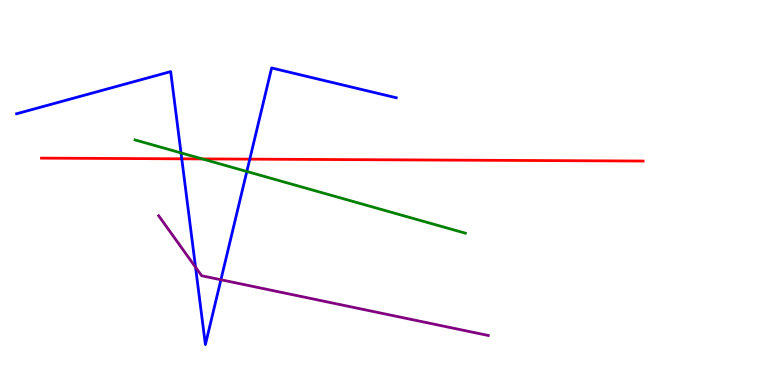[{'lines': ['blue', 'red'], 'intersections': [{'x': 2.35, 'y': 5.88}, {'x': 3.22, 'y': 5.87}]}, {'lines': ['green', 'red'], 'intersections': [{'x': 2.61, 'y': 5.87}]}, {'lines': ['purple', 'red'], 'intersections': []}, {'lines': ['blue', 'green'], 'intersections': [{'x': 2.34, 'y': 6.03}, {'x': 3.18, 'y': 5.55}]}, {'lines': ['blue', 'purple'], 'intersections': [{'x': 2.52, 'y': 3.06}, {'x': 2.85, 'y': 2.73}]}, {'lines': ['green', 'purple'], 'intersections': []}]